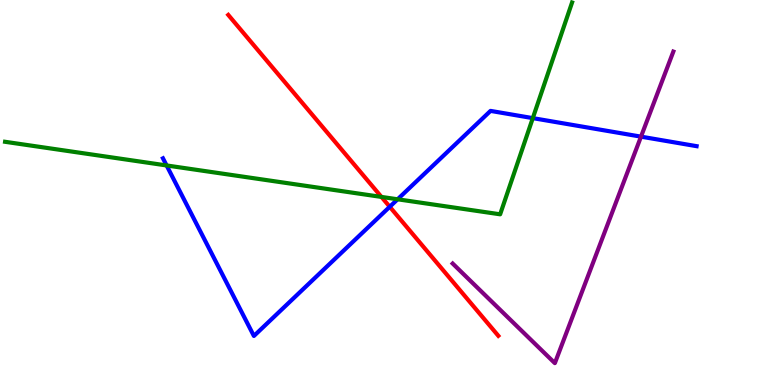[{'lines': ['blue', 'red'], 'intersections': [{'x': 5.03, 'y': 4.63}]}, {'lines': ['green', 'red'], 'intersections': [{'x': 4.92, 'y': 4.89}]}, {'lines': ['purple', 'red'], 'intersections': []}, {'lines': ['blue', 'green'], 'intersections': [{'x': 2.15, 'y': 5.7}, {'x': 5.13, 'y': 4.82}, {'x': 6.87, 'y': 6.93}]}, {'lines': ['blue', 'purple'], 'intersections': [{'x': 8.27, 'y': 6.45}]}, {'lines': ['green', 'purple'], 'intersections': []}]